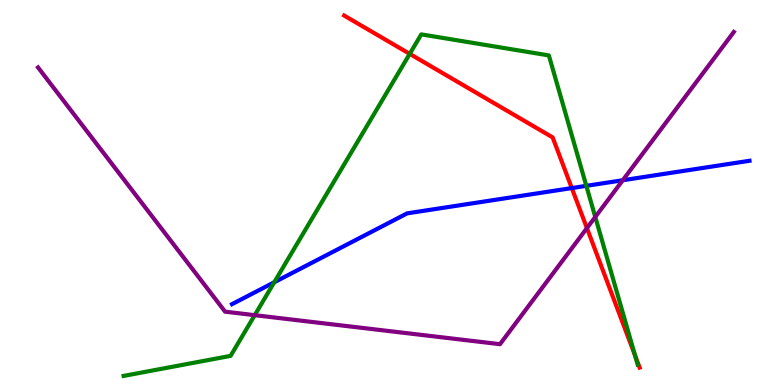[{'lines': ['blue', 'red'], 'intersections': [{'x': 7.38, 'y': 5.12}]}, {'lines': ['green', 'red'], 'intersections': [{'x': 5.29, 'y': 8.6}, {'x': 8.19, 'y': 0.77}]}, {'lines': ['purple', 'red'], 'intersections': [{'x': 7.57, 'y': 4.08}]}, {'lines': ['blue', 'green'], 'intersections': [{'x': 3.54, 'y': 2.67}, {'x': 7.57, 'y': 5.17}]}, {'lines': ['blue', 'purple'], 'intersections': [{'x': 8.04, 'y': 5.32}]}, {'lines': ['green', 'purple'], 'intersections': [{'x': 3.29, 'y': 1.81}, {'x': 7.68, 'y': 4.36}]}]